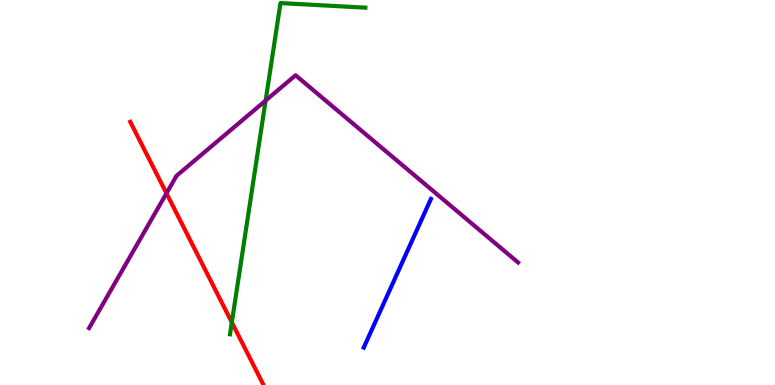[{'lines': ['blue', 'red'], 'intersections': []}, {'lines': ['green', 'red'], 'intersections': [{'x': 2.99, 'y': 1.63}]}, {'lines': ['purple', 'red'], 'intersections': [{'x': 2.15, 'y': 4.98}]}, {'lines': ['blue', 'green'], 'intersections': []}, {'lines': ['blue', 'purple'], 'intersections': []}, {'lines': ['green', 'purple'], 'intersections': [{'x': 3.43, 'y': 7.39}]}]